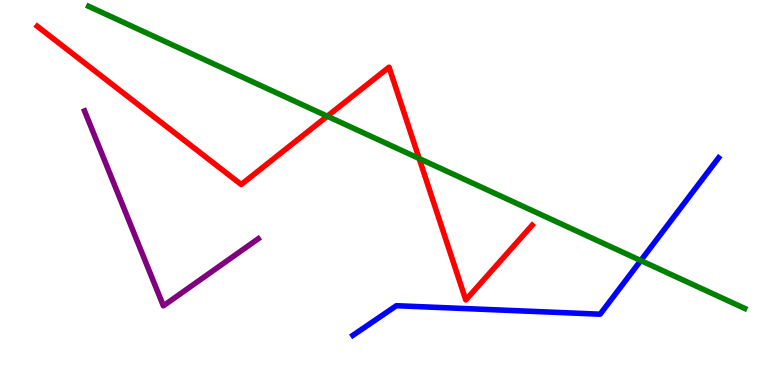[{'lines': ['blue', 'red'], 'intersections': []}, {'lines': ['green', 'red'], 'intersections': [{'x': 4.22, 'y': 6.98}, {'x': 5.41, 'y': 5.88}]}, {'lines': ['purple', 'red'], 'intersections': []}, {'lines': ['blue', 'green'], 'intersections': [{'x': 8.27, 'y': 3.23}]}, {'lines': ['blue', 'purple'], 'intersections': []}, {'lines': ['green', 'purple'], 'intersections': []}]